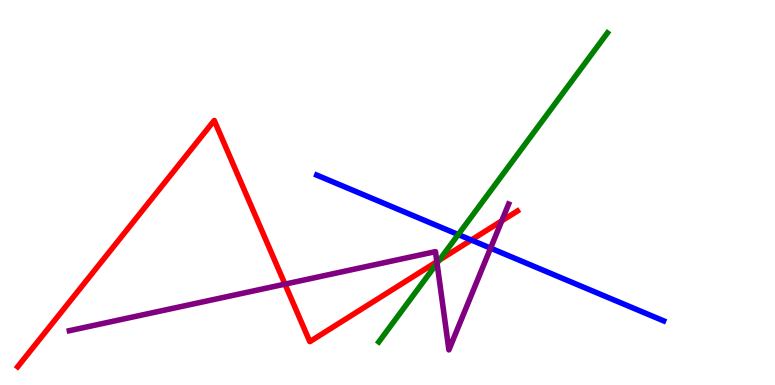[{'lines': ['blue', 'red'], 'intersections': [{'x': 6.08, 'y': 3.77}]}, {'lines': ['green', 'red'], 'intersections': [{'x': 5.67, 'y': 3.24}]}, {'lines': ['purple', 'red'], 'intersections': [{'x': 3.68, 'y': 2.62}, {'x': 5.64, 'y': 3.2}, {'x': 6.47, 'y': 4.26}]}, {'lines': ['blue', 'green'], 'intersections': [{'x': 5.91, 'y': 3.91}]}, {'lines': ['blue', 'purple'], 'intersections': [{'x': 6.33, 'y': 3.55}]}, {'lines': ['green', 'purple'], 'intersections': [{'x': 5.64, 'y': 3.16}]}]